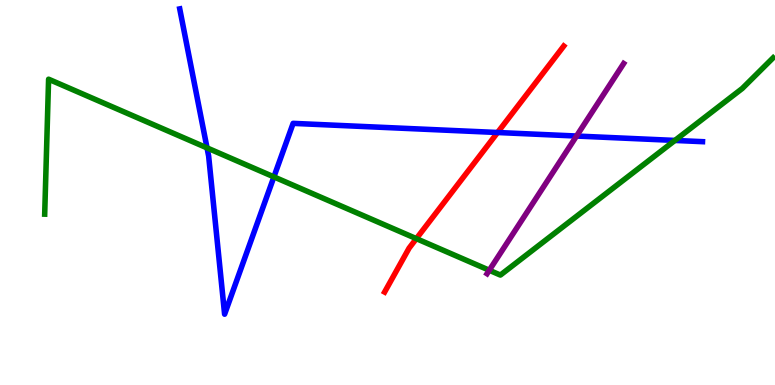[{'lines': ['blue', 'red'], 'intersections': [{'x': 6.42, 'y': 6.56}]}, {'lines': ['green', 'red'], 'intersections': [{'x': 5.37, 'y': 3.8}]}, {'lines': ['purple', 'red'], 'intersections': []}, {'lines': ['blue', 'green'], 'intersections': [{'x': 2.67, 'y': 6.16}, {'x': 3.53, 'y': 5.41}, {'x': 8.71, 'y': 6.35}]}, {'lines': ['blue', 'purple'], 'intersections': [{'x': 7.44, 'y': 6.47}]}, {'lines': ['green', 'purple'], 'intersections': [{'x': 6.31, 'y': 2.98}]}]